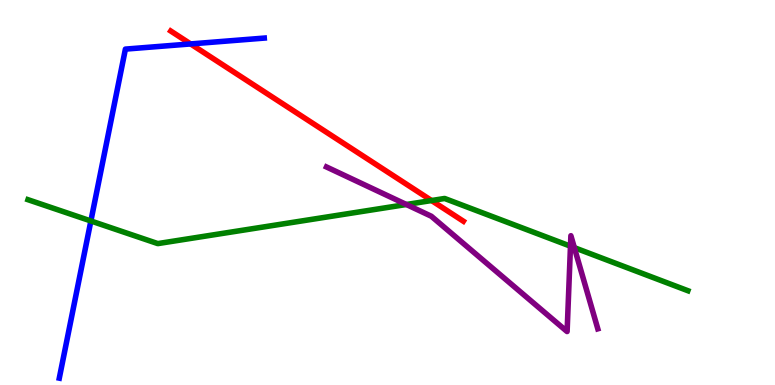[{'lines': ['blue', 'red'], 'intersections': [{'x': 2.46, 'y': 8.86}]}, {'lines': ['green', 'red'], 'intersections': [{'x': 5.57, 'y': 4.79}]}, {'lines': ['purple', 'red'], 'intersections': []}, {'lines': ['blue', 'green'], 'intersections': [{'x': 1.17, 'y': 4.26}]}, {'lines': ['blue', 'purple'], 'intersections': []}, {'lines': ['green', 'purple'], 'intersections': [{'x': 5.24, 'y': 4.69}, {'x': 7.36, 'y': 3.61}, {'x': 7.41, 'y': 3.57}]}]